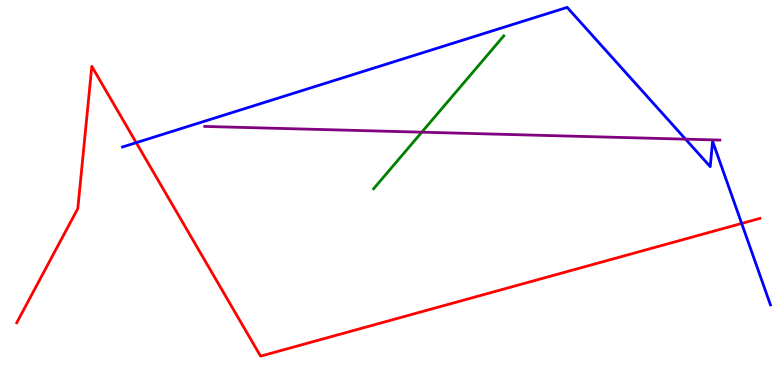[{'lines': ['blue', 'red'], 'intersections': [{'x': 1.76, 'y': 6.29}, {'x': 9.57, 'y': 4.2}]}, {'lines': ['green', 'red'], 'intersections': []}, {'lines': ['purple', 'red'], 'intersections': []}, {'lines': ['blue', 'green'], 'intersections': []}, {'lines': ['blue', 'purple'], 'intersections': [{'x': 8.85, 'y': 6.39}]}, {'lines': ['green', 'purple'], 'intersections': [{'x': 5.44, 'y': 6.57}]}]